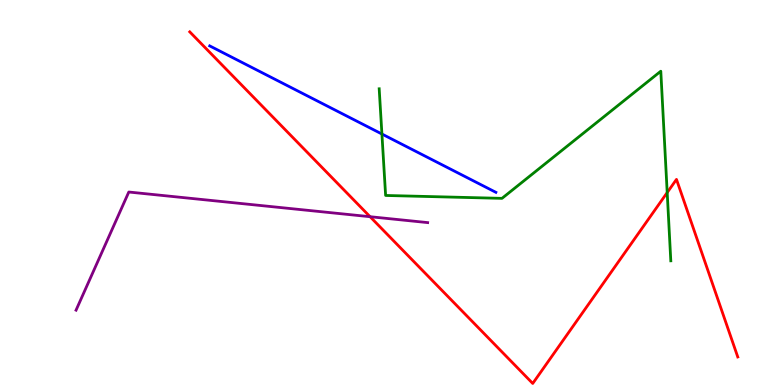[{'lines': ['blue', 'red'], 'intersections': []}, {'lines': ['green', 'red'], 'intersections': [{'x': 8.61, 'y': 5.0}]}, {'lines': ['purple', 'red'], 'intersections': [{'x': 4.78, 'y': 4.37}]}, {'lines': ['blue', 'green'], 'intersections': [{'x': 4.93, 'y': 6.52}]}, {'lines': ['blue', 'purple'], 'intersections': []}, {'lines': ['green', 'purple'], 'intersections': []}]